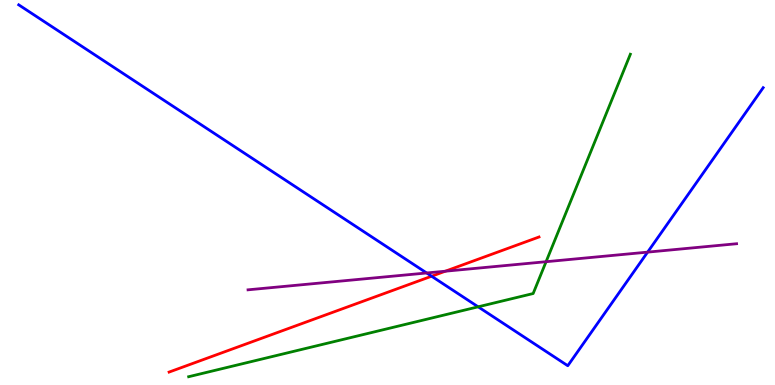[{'lines': ['blue', 'red'], 'intersections': [{'x': 5.57, 'y': 2.83}]}, {'lines': ['green', 'red'], 'intersections': []}, {'lines': ['purple', 'red'], 'intersections': [{'x': 5.75, 'y': 2.96}]}, {'lines': ['blue', 'green'], 'intersections': [{'x': 6.17, 'y': 2.03}]}, {'lines': ['blue', 'purple'], 'intersections': [{'x': 5.51, 'y': 2.91}, {'x': 8.36, 'y': 3.45}]}, {'lines': ['green', 'purple'], 'intersections': [{'x': 7.05, 'y': 3.2}]}]